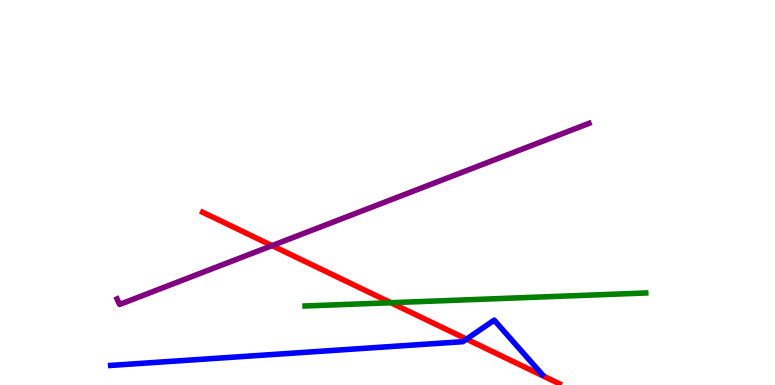[{'lines': ['blue', 'red'], 'intersections': [{'x': 6.02, 'y': 1.19}]}, {'lines': ['green', 'red'], 'intersections': [{'x': 5.04, 'y': 2.14}]}, {'lines': ['purple', 'red'], 'intersections': [{'x': 3.51, 'y': 3.62}]}, {'lines': ['blue', 'green'], 'intersections': []}, {'lines': ['blue', 'purple'], 'intersections': []}, {'lines': ['green', 'purple'], 'intersections': []}]